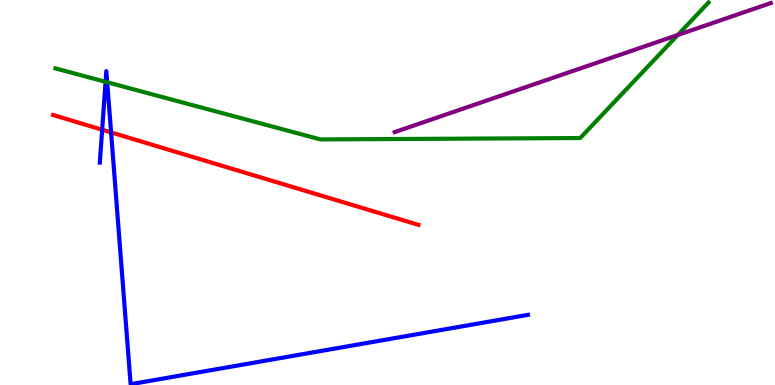[{'lines': ['blue', 'red'], 'intersections': [{'x': 1.32, 'y': 6.63}, {'x': 1.43, 'y': 6.56}]}, {'lines': ['green', 'red'], 'intersections': []}, {'lines': ['purple', 'red'], 'intersections': []}, {'lines': ['blue', 'green'], 'intersections': [{'x': 1.36, 'y': 7.87}, {'x': 1.38, 'y': 7.86}]}, {'lines': ['blue', 'purple'], 'intersections': []}, {'lines': ['green', 'purple'], 'intersections': [{'x': 8.75, 'y': 9.09}]}]